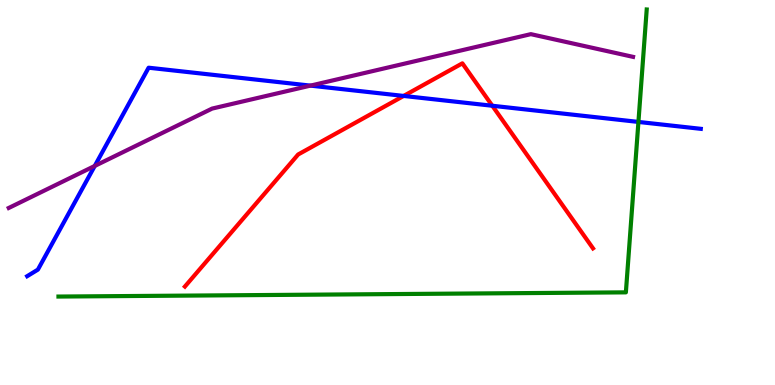[{'lines': ['blue', 'red'], 'intersections': [{'x': 5.21, 'y': 7.51}, {'x': 6.35, 'y': 7.25}]}, {'lines': ['green', 'red'], 'intersections': []}, {'lines': ['purple', 'red'], 'intersections': []}, {'lines': ['blue', 'green'], 'intersections': [{'x': 8.24, 'y': 6.83}]}, {'lines': ['blue', 'purple'], 'intersections': [{'x': 1.22, 'y': 5.69}, {'x': 4.01, 'y': 7.78}]}, {'lines': ['green', 'purple'], 'intersections': []}]